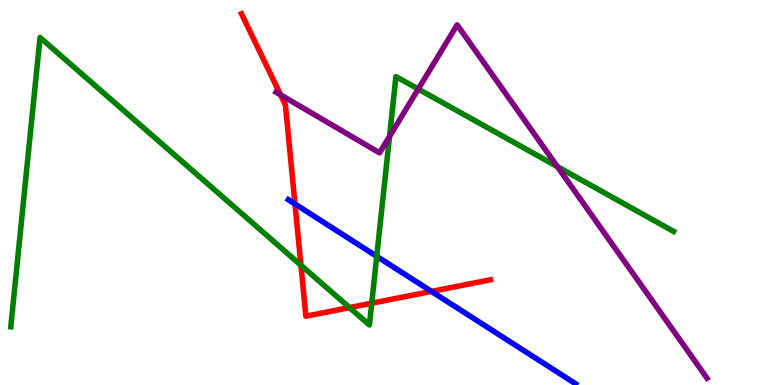[{'lines': ['blue', 'red'], 'intersections': [{'x': 3.81, 'y': 4.7}, {'x': 5.57, 'y': 2.43}]}, {'lines': ['green', 'red'], 'intersections': [{'x': 3.88, 'y': 3.11}, {'x': 4.51, 'y': 2.01}, {'x': 4.8, 'y': 2.12}]}, {'lines': ['purple', 'red'], 'intersections': [{'x': 3.62, 'y': 7.54}]}, {'lines': ['blue', 'green'], 'intersections': [{'x': 4.86, 'y': 3.34}]}, {'lines': ['blue', 'purple'], 'intersections': []}, {'lines': ['green', 'purple'], 'intersections': [{'x': 5.03, 'y': 6.46}, {'x': 5.4, 'y': 7.69}, {'x': 7.19, 'y': 5.67}]}]